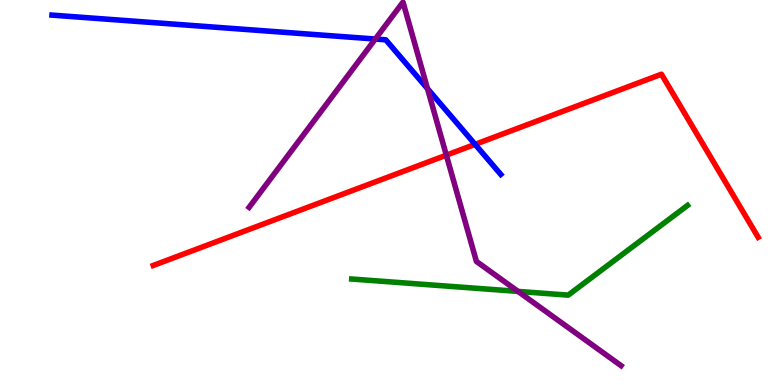[{'lines': ['blue', 'red'], 'intersections': [{'x': 6.13, 'y': 6.25}]}, {'lines': ['green', 'red'], 'intersections': []}, {'lines': ['purple', 'red'], 'intersections': [{'x': 5.76, 'y': 5.97}]}, {'lines': ['blue', 'green'], 'intersections': []}, {'lines': ['blue', 'purple'], 'intersections': [{'x': 4.84, 'y': 8.99}, {'x': 5.52, 'y': 7.7}]}, {'lines': ['green', 'purple'], 'intersections': [{'x': 6.68, 'y': 2.43}]}]